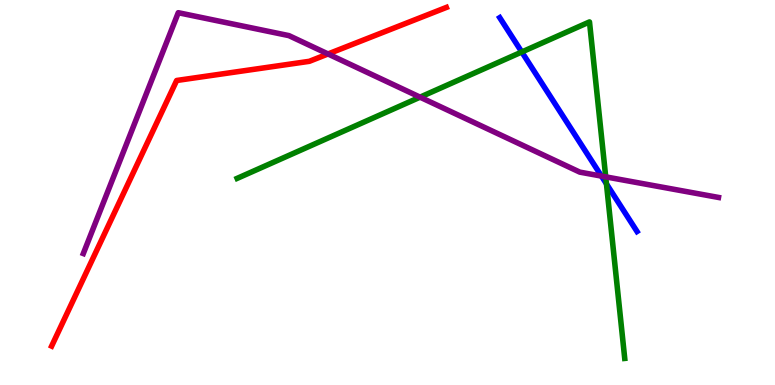[{'lines': ['blue', 'red'], 'intersections': []}, {'lines': ['green', 'red'], 'intersections': []}, {'lines': ['purple', 'red'], 'intersections': [{'x': 4.23, 'y': 8.6}]}, {'lines': ['blue', 'green'], 'intersections': [{'x': 6.73, 'y': 8.65}, {'x': 7.83, 'y': 5.22}]}, {'lines': ['blue', 'purple'], 'intersections': [{'x': 7.76, 'y': 5.43}]}, {'lines': ['green', 'purple'], 'intersections': [{'x': 5.42, 'y': 7.48}, {'x': 7.82, 'y': 5.41}]}]